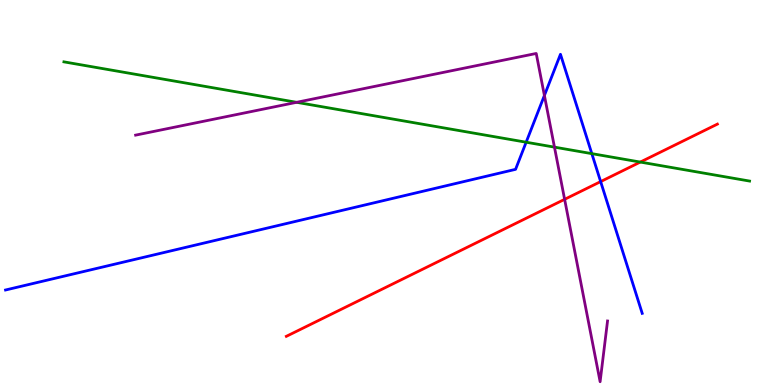[{'lines': ['blue', 'red'], 'intersections': [{'x': 7.75, 'y': 5.28}]}, {'lines': ['green', 'red'], 'intersections': [{'x': 8.26, 'y': 5.79}]}, {'lines': ['purple', 'red'], 'intersections': [{'x': 7.29, 'y': 4.82}]}, {'lines': ['blue', 'green'], 'intersections': [{'x': 6.79, 'y': 6.31}, {'x': 7.64, 'y': 6.01}]}, {'lines': ['blue', 'purple'], 'intersections': [{'x': 7.02, 'y': 7.52}]}, {'lines': ['green', 'purple'], 'intersections': [{'x': 3.83, 'y': 7.34}, {'x': 7.15, 'y': 6.18}]}]